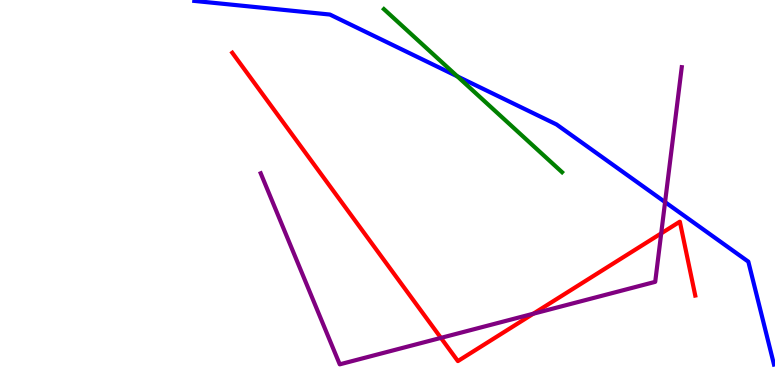[{'lines': ['blue', 'red'], 'intersections': []}, {'lines': ['green', 'red'], 'intersections': []}, {'lines': ['purple', 'red'], 'intersections': [{'x': 5.69, 'y': 1.22}, {'x': 6.88, 'y': 1.85}, {'x': 8.53, 'y': 3.94}]}, {'lines': ['blue', 'green'], 'intersections': [{'x': 5.9, 'y': 8.02}]}, {'lines': ['blue', 'purple'], 'intersections': [{'x': 8.58, 'y': 4.75}]}, {'lines': ['green', 'purple'], 'intersections': []}]